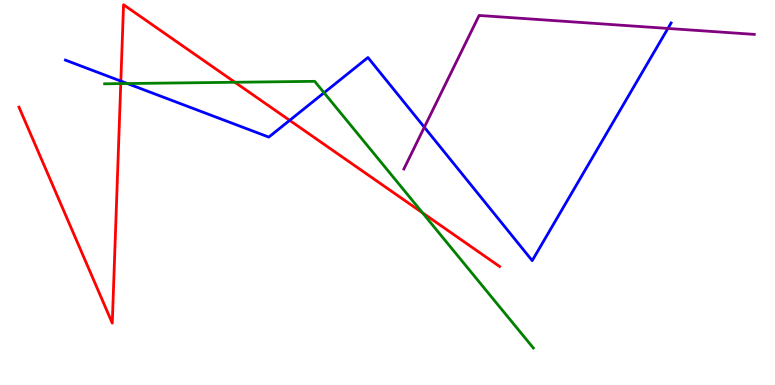[{'lines': ['blue', 'red'], 'intersections': [{'x': 1.56, 'y': 7.89}, {'x': 3.74, 'y': 6.87}]}, {'lines': ['green', 'red'], 'intersections': [{'x': 1.56, 'y': 7.83}, {'x': 3.03, 'y': 7.86}, {'x': 5.45, 'y': 4.47}]}, {'lines': ['purple', 'red'], 'intersections': []}, {'lines': ['blue', 'green'], 'intersections': [{'x': 1.64, 'y': 7.83}, {'x': 4.18, 'y': 7.59}]}, {'lines': ['blue', 'purple'], 'intersections': [{'x': 5.48, 'y': 6.69}, {'x': 8.62, 'y': 9.26}]}, {'lines': ['green', 'purple'], 'intersections': []}]